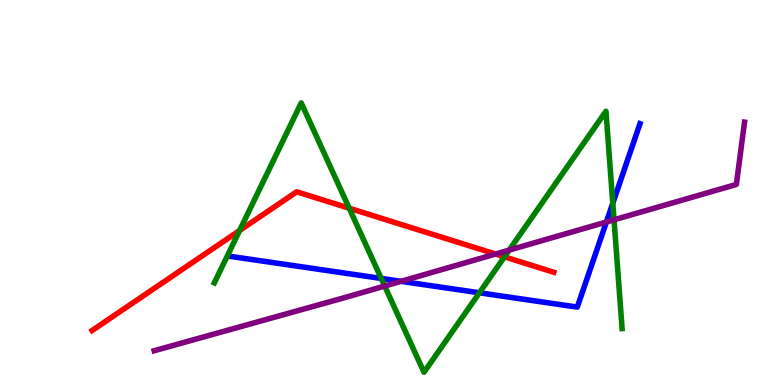[{'lines': ['blue', 'red'], 'intersections': []}, {'lines': ['green', 'red'], 'intersections': [{'x': 3.09, 'y': 4.01}, {'x': 4.51, 'y': 4.59}, {'x': 6.51, 'y': 3.33}]}, {'lines': ['purple', 'red'], 'intersections': [{'x': 6.39, 'y': 3.4}]}, {'lines': ['blue', 'green'], 'intersections': [{'x': 4.92, 'y': 2.77}, {'x': 6.19, 'y': 2.4}, {'x': 7.91, 'y': 4.72}]}, {'lines': ['blue', 'purple'], 'intersections': [{'x': 5.17, 'y': 2.69}, {'x': 7.82, 'y': 4.23}]}, {'lines': ['green', 'purple'], 'intersections': [{'x': 4.96, 'y': 2.57}, {'x': 6.57, 'y': 3.5}, {'x': 7.92, 'y': 4.29}]}]